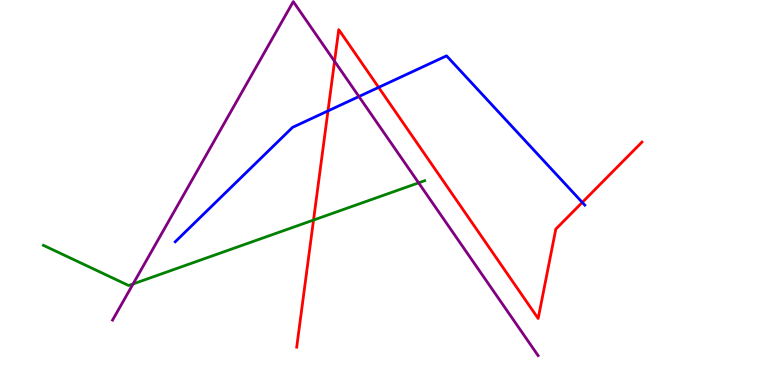[{'lines': ['blue', 'red'], 'intersections': [{'x': 4.23, 'y': 7.12}, {'x': 4.89, 'y': 7.73}, {'x': 7.51, 'y': 4.74}]}, {'lines': ['green', 'red'], 'intersections': [{'x': 4.05, 'y': 4.28}]}, {'lines': ['purple', 'red'], 'intersections': [{'x': 4.32, 'y': 8.41}]}, {'lines': ['blue', 'green'], 'intersections': []}, {'lines': ['blue', 'purple'], 'intersections': [{'x': 4.63, 'y': 7.49}]}, {'lines': ['green', 'purple'], 'intersections': [{'x': 1.72, 'y': 2.62}, {'x': 5.4, 'y': 5.25}]}]